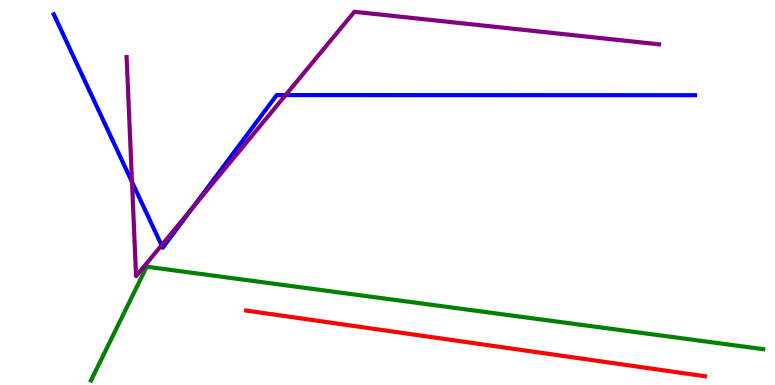[{'lines': ['blue', 'red'], 'intersections': []}, {'lines': ['green', 'red'], 'intersections': []}, {'lines': ['purple', 'red'], 'intersections': []}, {'lines': ['blue', 'green'], 'intersections': []}, {'lines': ['blue', 'purple'], 'intersections': [{'x': 1.7, 'y': 5.27}, {'x': 2.08, 'y': 3.63}, {'x': 2.49, 'y': 4.62}, {'x': 3.69, 'y': 7.53}]}, {'lines': ['green', 'purple'], 'intersections': []}]